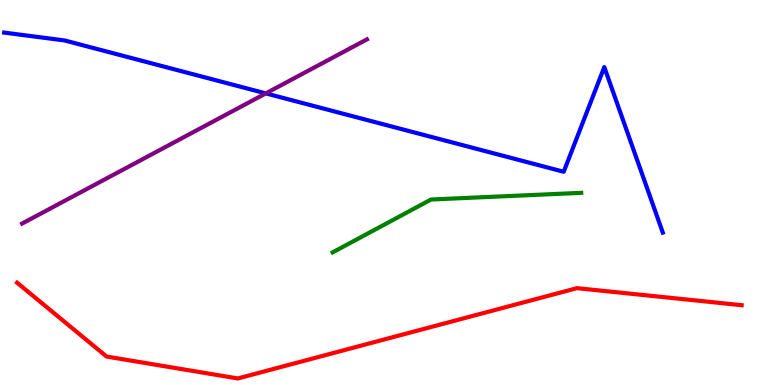[{'lines': ['blue', 'red'], 'intersections': []}, {'lines': ['green', 'red'], 'intersections': []}, {'lines': ['purple', 'red'], 'intersections': []}, {'lines': ['blue', 'green'], 'intersections': []}, {'lines': ['blue', 'purple'], 'intersections': [{'x': 3.43, 'y': 7.57}]}, {'lines': ['green', 'purple'], 'intersections': []}]